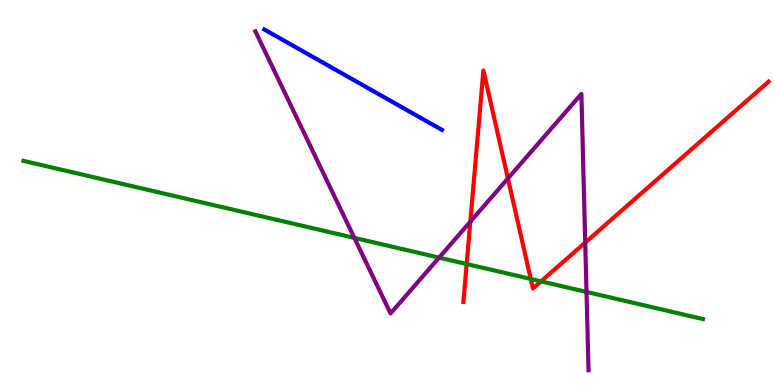[{'lines': ['blue', 'red'], 'intersections': []}, {'lines': ['green', 'red'], 'intersections': [{'x': 6.02, 'y': 3.14}, {'x': 6.85, 'y': 2.75}, {'x': 6.98, 'y': 2.69}]}, {'lines': ['purple', 'red'], 'intersections': [{'x': 6.07, 'y': 4.24}, {'x': 6.55, 'y': 5.37}, {'x': 7.55, 'y': 3.7}]}, {'lines': ['blue', 'green'], 'intersections': []}, {'lines': ['blue', 'purple'], 'intersections': []}, {'lines': ['green', 'purple'], 'intersections': [{'x': 4.57, 'y': 3.82}, {'x': 5.67, 'y': 3.31}, {'x': 7.57, 'y': 2.42}]}]